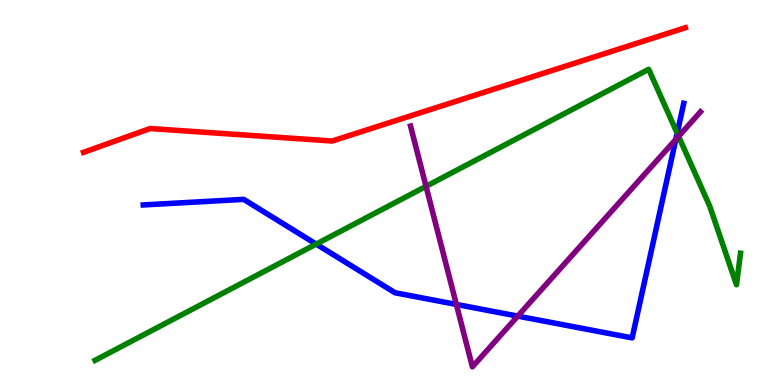[{'lines': ['blue', 'red'], 'intersections': []}, {'lines': ['green', 'red'], 'intersections': []}, {'lines': ['purple', 'red'], 'intersections': []}, {'lines': ['blue', 'green'], 'intersections': [{'x': 4.08, 'y': 3.66}, {'x': 8.74, 'y': 6.54}]}, {'lines': ['blue', 'purple'], 'intersections': [{'x': 5.89, 'y': 2.09}, {'x': 6.68, 'y': 1.79}, {'x': 8.72, 'y': 6.38}]}, {'lines': ['green', 'purple'], 'intersections': [{'x': 5.5, 'y': 5.16}, {'x': 8.76, 'y': 6.46}]}]